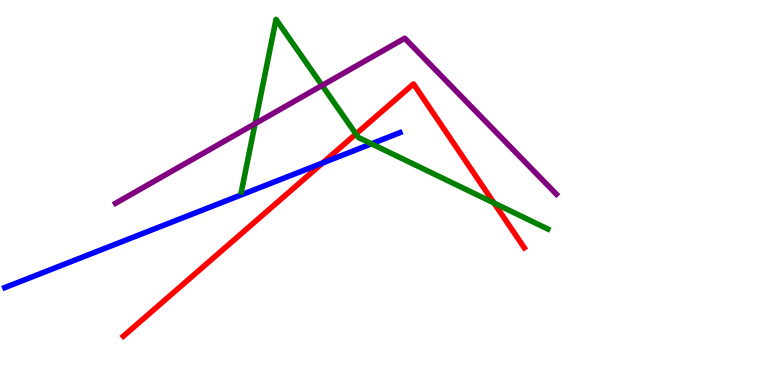[{'lines': ['blue', 'red'], 'intersections': [{'x': 4.16, 'y': 5.77}]}, {'lines': ['green', 'red'], 'intersections': [{'x': 4.59, 'y': 6.52}, {'x': 6.37, 'y': 4.73}]}, {'lines': ['purple', 'red'], 'intersections': []}, {'lines': ['blue', 'green'], 'intersections': [{'x': 4.79, 'y': 6.27}]}, {'lines': ['blue', 'purple'], 'intersections': []}, {'lines': ['green', 'purple'], 'intersections': [{'x': 3.29, 'y': 6.79}, {'x': 4.16, 'y': 7.78}]}]